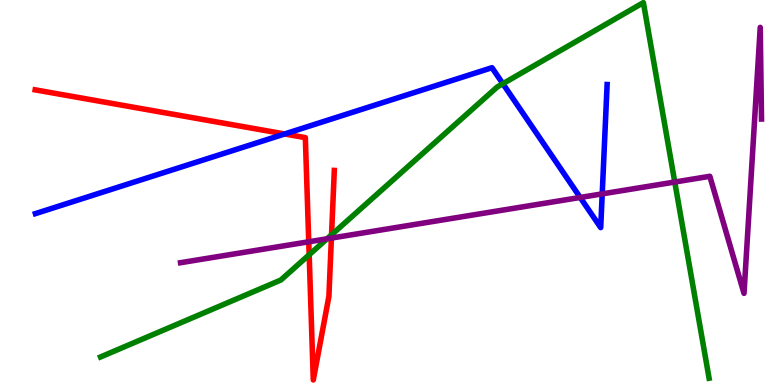[{'lines': ['blue', 'red'], 'intersections': [{'x': 3.67, 'y': 6.52}]}, {'lines': ['green', 'red'], 'intersections': [{'x': 3.99, 'y': 3.38}, {'x': 4.28, 'y': 3.9}]}, {'lines': ['purple', 'red'], 'intersections': [{'x': 3.98, 'y': 3.72}, {'x': 4.28, 'y': 3.82}]}, {'lines': ['blue', 'green'], 'intersections': [{'x': 6.49, 'y': 7.83}]}, {'lines': ['blue', 'purple'], 'intersections': [{'x': 7.49, 'y': 4.87}, {'x': 7.77, 'y': 4.96}]}, {'lines': ['green', 'purple'], 'intersections': [{'x': 4.22, 'y': 3.8}, {'x': 8.71, 'y': 5.27}]}]